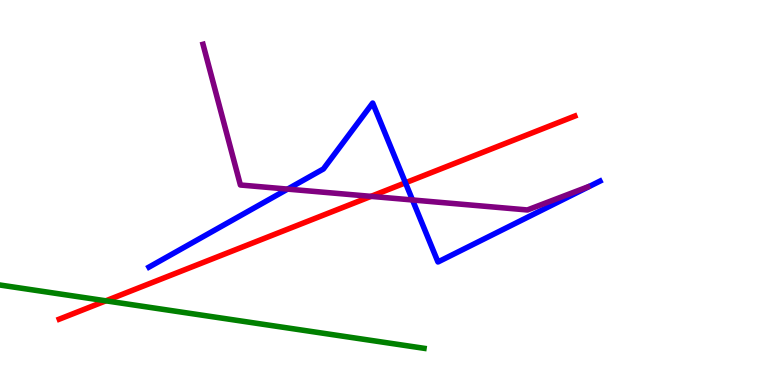[{'lines': ['blue', 'red'], 'intersections': [{'x': 5.23, 'y': 5.25}]}, {'lines': ['green', 'red'], 'intersections': [{'x': 1.37, 'y': 2.19}]}, {'lines': ['purple', 'red'], 'intersections': [{'x': 4.79, 'y': 4.9}]}, {'lines': ['blue', 'green'], 'intersections': []}, {'lines': ['blue', 'purple'], 'intersections': [{'x': 3.71, 'y': 5.09}, {'x': 5.32, 'y': 4.81}]}, {'lines': ['green', 'purple'], 'intersections': []}]